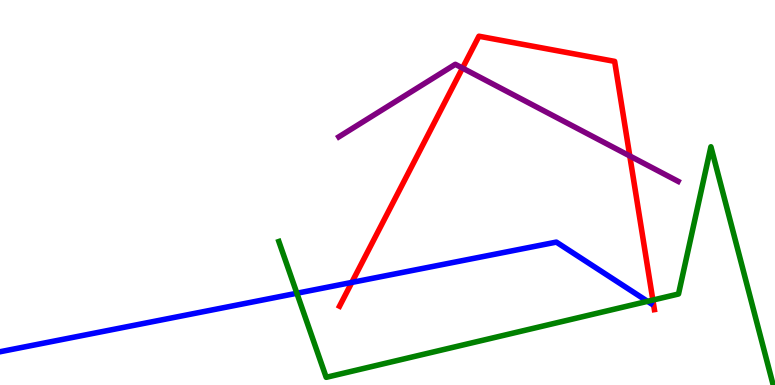[{'lines': ['blue', 'red'], 'intersections': [{'x': 4.54, 'y': 2.66}]}, {'lines': ['green', 'red'], 'intersections': [{'x': 8.42, 'y': 2.21}]}, {'lines': ['purple', 'red'], 'intersections': [{'x': 5.97, 'y': 8.23}, {'x': 8.13, 'y': 5.95}]}, {'lines': ['blue', 'green'], 'intersections': [{'x': 3.83, 'y': 2.38}, {'x': 8.36, 'y': 2.17}]}, {'lines': ['blue', 'purple'], 'intersections': []}, {'lines': ['green', 'purple'], 'intersections': []}]